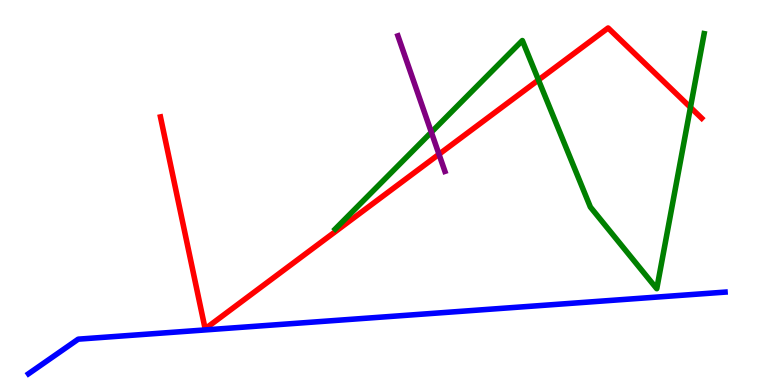[{'lines': ['blue', 'red'], 'intersections': []}, {'lines': ['green', 'red'], 'intersections': [{'x': 6.95, 'y': 7.92}, {'x': 8.91, 'y': 7.21}]}, {'lines': ['purple', 'red'], 'intersections': [{'x': 5.66, 'y': 5.99}]}, {'lines': ['blue', 'green'], 'intersections': []}, {'lines': ['blue', 'purple'], 'intersections': []}, {'lines': ['green', 'purple'], 'intersections': [{'x': 5.57, 'y': 6.57}]}]